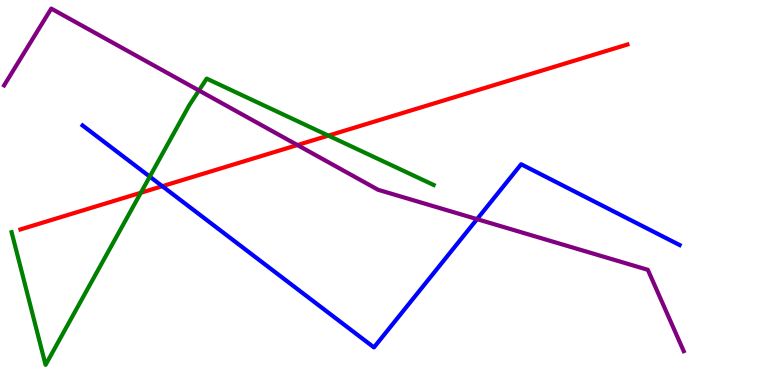[{'lines': ['blue', 'red'], 'intersections': [{'x': 2.09, 'y': 5.16}]}, {'lines': ['green', 'red'], 'intersections': [{'x': 1.82, 'y': 4.99}, {'x': 4.24, 'y': 6.48}]}, {'lines': ['purple', 'red'], 'intersections': [{'x': 3.84, 'y': 6.23}]}, {'lines': ['blue', 'green'], 'intersections': [{'x': 1.93, 'y': 5.41}]}, {'lines': ['blue', 'purple'], 'intersections': [{'x': 6.16, 'y': 4.31}]}, {'lines': ['green', 'purple'], 'intersections': [{'x': 2.57, 'y': 7.65}]}]